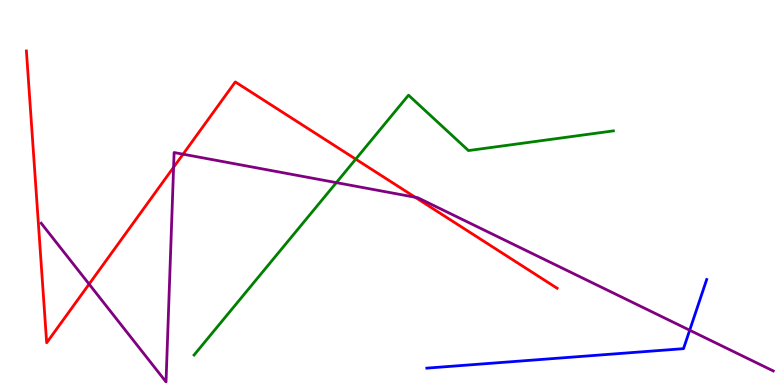[{'lines': ['blue', 'red'], 'intersections': []}, {'lines': ['green', 'red'], 'intersections': [{'x': 4.59, 'y': 5.87}]}, {'lines': ['purple', 'red'], 'intersections': [{'x': 1.15, 'y': 2.62}, {'x': 2.24, 'y': 5.66}, {'x': 2.36, 'y': 6.0}, {'x': 5.36, 'y': 4.88}]}, {'lines': ['blue', 'green'], 'intersections': []}, {'lines': ['blue', 'purple'], 'intersections': [{'x': 8.9, 'y': 1.42}]}, {'lines': ['green', 'purple'], 'intersections': [{'x': 4.34, 'y': 5.26}]}]